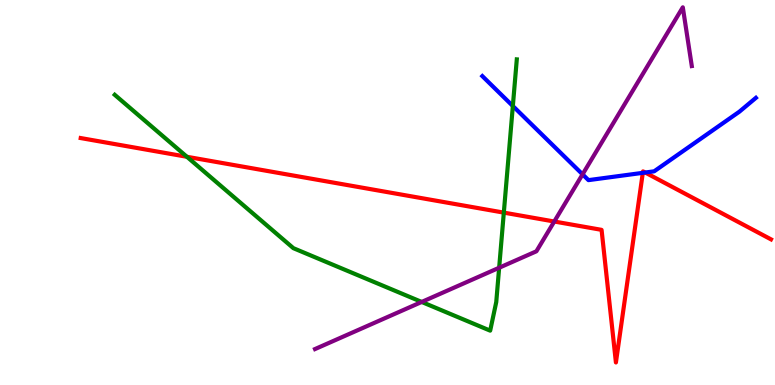[{'lines': ['blue', 'red'], 'intersections': [{'x': 8.29, 'y': 5.51}, {'x': 8.33, 'y': 5.52}]}, {'lines': ['green', 'red'], 'intersections': [{'x': 2.41, 'y': 5.93}, {'x': 6.5, 'y': 4.48}]}, {'lines': ['purple', 'red'], 'intersections': [{'x': 7.15, 'y': 4.25}]}, {'lines': ['blue', 'green'], 'intersections': [{'x': 6.62, 'y': 7.25}]}, {'lines': ['blue', 'purple'], 'intersections': [{'x': 7.52, 'y': 5.47}]}, {'lines': ['green', 'purple'], 'intersections': [{'x': 5.44, 'y': 2.16}, {'x': 6.44, 'y': 3.05}]}]